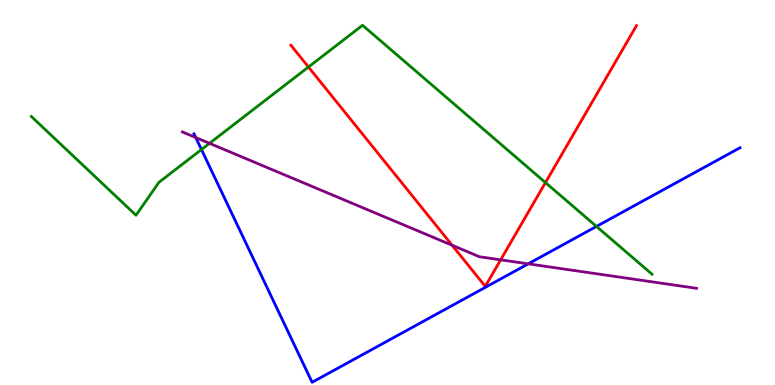[{'lines': ['blue', 'red'], 'intersections': []}, {'lines': ['green', 'red'], 'intersections': [{'x': 3.98, 'y': 8.26}, {'x': 7.04, 'y': 5.26}]}, {'lines': ['purple', 'red'], 'intersections': [{'x': 5.83, 'y': 3.63}, {'x': 6.46, 'y': 3.25}]}, {'lines': ['blue', 'green'], 'intersections': [{'x': 2.6, 'y': 6.12}, {'x': 7.7, 'y': 4.12}]}, {'lines': ['blue', 'purple'], 'intersections': [{'x': 2.53, 'y': 6.43}, {'x': 6.82, 'y': 3.15}]}, {'lines': ['green', 'purple'], 'intersections': [{'x': 2.7, 'y': 6.28}]}]